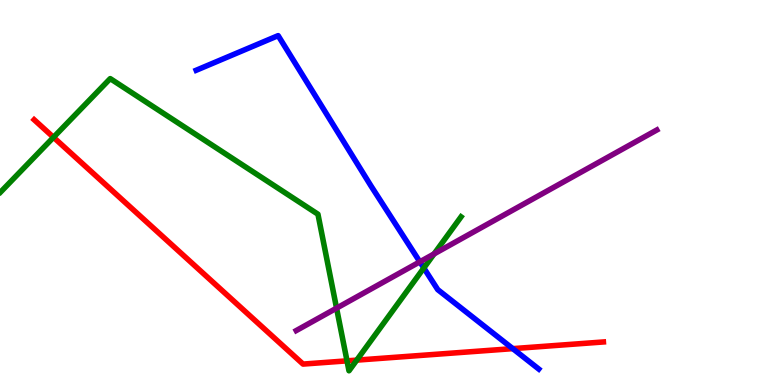[{'lines': ['blue', 'red'], 'intersections': [{'x': 6.62, 'y': 0.945}]}, {'lines': ['green', 'red'], 'intersections': [{'x': 0.69, 'y': 6.43}, {'x': 4.48, 'y': 0.627}, {'x': 4.6, 'y': 0.646}]}, {'lines': ['purple', 'red'], 'intersections': []}, {'lines': ['blue', 'green'], 'intersections': [{'x': 5.47, 'y': 3.04}]}, {'lines': ['blue', 'purple'], 'intersections': [{'x': 5.42, 'y': 3.2}]}, {'lines': ['green', 'purple'], 'intersections': [{'x': 4.34, 'y': 2.0}, {'x': 5.6, 'y': 3.41}]}]